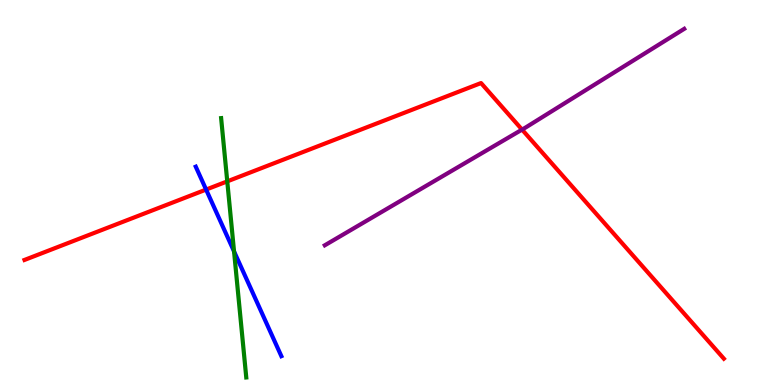[{'lines': ['blue', 'red'], 'intersections': [{'x': 2.66, 'y': 5.08}]}, {'lines': ['green', 'red'], 'intersections': [{'x': 2.93, 'y': 5.29}]}, {'lines': ['purple', 'red'], 'intersections': [{'x': 6.74, 'y': 6.63}]}, {'lines': ['blue', 'green'], 'intersections': [{'x': 3.02, 'y': 3.47}]}, {'lines': ['blue', 'purple'], 'intersections': []}, {'lines': ['green', 'purple'], 'intersections': []}]